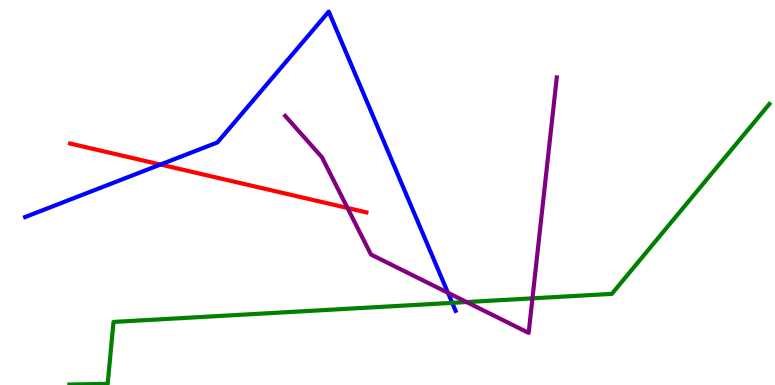[{'lines': ['blue', 'red'], 'intersections': [{'x': 2.07, 'y': 5.73}]}, {'lines': ['green', 'red'], 'intersections': []}, {'lines': ['purple', 'red'], 'intersections': [{'x': 4.48, 'y': 4.6}]}, {'lines': ['blue', 'green'], 'intersections': [{'x': 5.84, 'y': 2.13}]}, {'lines': ['blue', 'purple'], 'intersections': [{'x': 5.78, 'y': 2.4}]}, {'lines': ['green', 'purple'], 'intersections': [{'x': 6.02, 'y': 2.15}, {'x': 6.87, 'y': 2.25}]}]